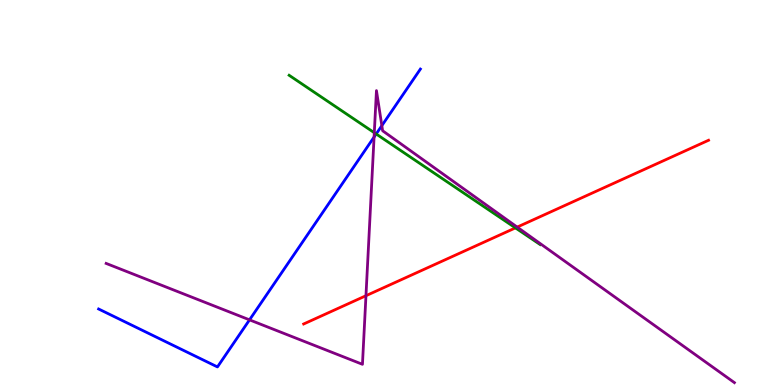[{'lines': ['blue', 'red'], 'intersections': []}, {'lines': ['green', 'red'], 'intersections': [{'x': 6.65, 'y': 4.08}]}, {'lines': ['purple', 'red'], 'intersections': [{'x': 4.72, 'y': 2.32}, {'x': 6.67, 'y': 4.1}]}, {'lines': ['blue', 'green'], 'intersections': [{'x': 4.85, 'y': 6.52}]}, {'lines': ['blue', 'purple'], 'intersections': [{'x': 3.22, 'y': 1.69}, {'x': 4.83, 'y': 6.44}, {'x': 4.93, 'y': 6.74}]}, {'lines': ['green', 'purple'], 'intersections': [{'x': 4.83, 'y': 6.55}]}]